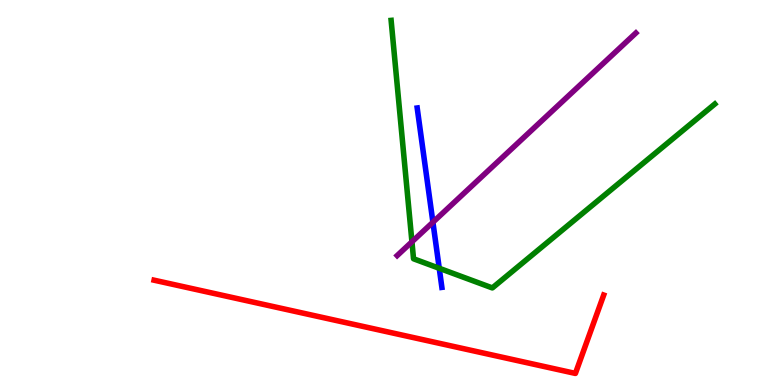[{'lines': ['blue', 'red'], 'intersections': []}, {'lines': ['green', 'red'], 'intersections': []}, {'lines': ['purple', 'red'], 'intersections': []}, {'lines': ['blue', 'green'], 'intersections': [{'x': 5.67, 'y': 3.03}]}, {'lines': ['blue', 'purple'], 'intersections': [{'x': 5.59, 'y': 4.23}]}, {'lines': ['green', 'purple'], 'intersections': [{'x': 5.32, 'y': 3.72}]}]